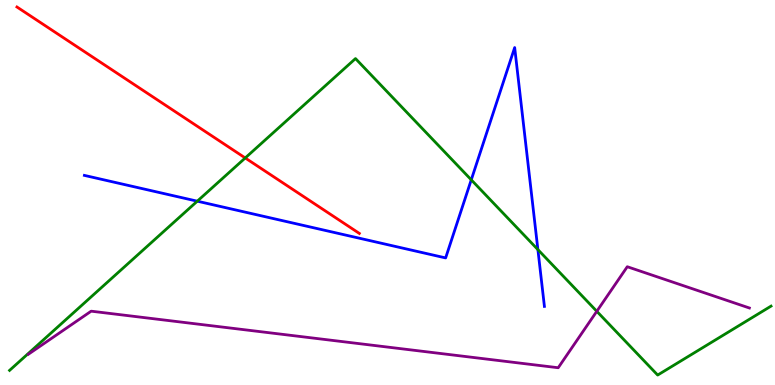[{'lines': ['blue', 'red'], 'intersections': []}, {'lines': ['green', 'red'], 'intersections': [{'x': 3.16, 'y': 5.9}]}, {'lines': ['purple', 'red'], 'intersections': []}, {'lines': ['blue', 'green'], 'intersections': [{'x': 2.55, 'y': 4.77}, {'x': 6.08, 'y': 5.33}, {'x': 6.94, 'y': 3.52}]}, {'lines': ['blue', 'purple'], 'intersections': []}, {'lines': ['green', 'purple'], 'intersections': [{'x': 7.7, 'y': 1.91}]}]